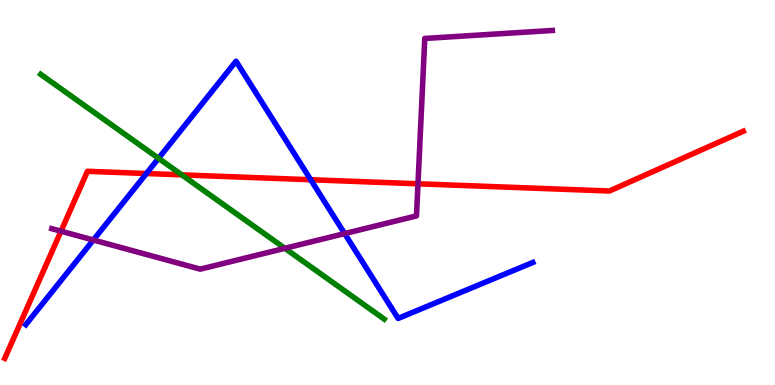[{'lines': ['blue', 'red'], 'intersections': [{'x': 1.89, 'y': 5.49}, {'x': 4.01, 'y': 5.33}]}, {'lines': ['green', 'red'], 'intersections': [{'x': 2.35, 'y': 5.46}]}, {'lines': ['purple', 'red'], 'intersections': [{'x': 0.787, 'y': 3.99}, {'x': 5.39, 'y': 5.23}]}, {'lines': ['blue', 'green'], 'intersections': [{'x': 2.05, 'y': 5.89}]}, {'lines': ['blue', 'purple'], 'intersections': [{'x': 1.2, 'y': 3.77}, {'x': 4.45, 'y': 3.93}]}, {'lines': ['green', 'purple'], 'intersections': [{'x': 3.68, 'y': 3.55}]}]